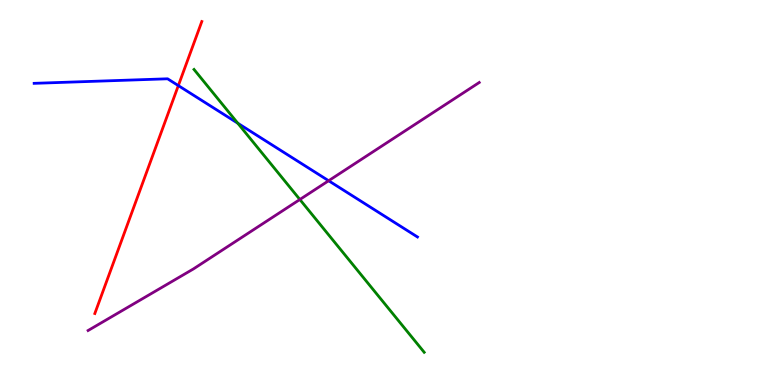[{'lines': ['blue', 'red'], 'intersections': [{'x': 2.3, 'y': 7.78}]}, {'lines': ['green', 'red'], 'intersections': []}, {'lines': ['purple', 'red'], 'intersections': []}, {'lines': ['blue', 'green'], 'intersections': [{'x': 3.07, 'y': 6.8}]}, {'lines': ['blue', 'purple'], 'intersections': [{'x': 4.24, 'y': 5.31}]}, {'lines': ['green', 'purple'], 'intersections': [{'x': 3.87, 'y': 4.82}]}]